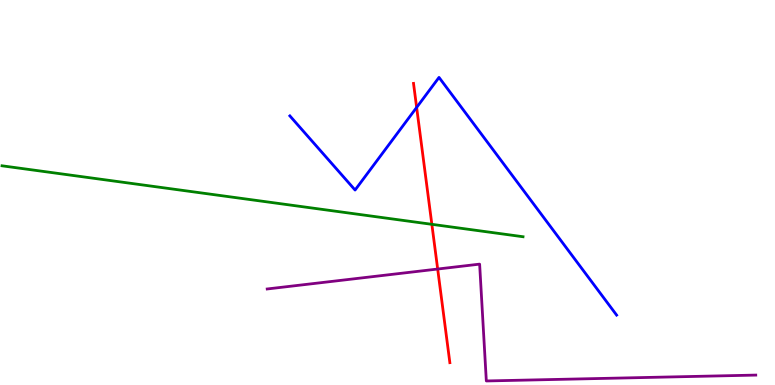[{'lines': ['blue', 'red'], 'intersections': [{'x': 5.38, 'y': 7.21}]}, {'lines': ['green', 'red'], 'intersections': [{'x': 5.57, 'y': 4.17}]}, {'lines': ['purple', 'red'], 'intersections': [{'x': 5.65, 'y': 3.01}]}, {'lines': ['blue', 'green'], 'intersections': []}, {'lines': ['blue', 'purple'], 'intersections': []}, {'lines': ['green', 'purple'], 'intersections': []}]